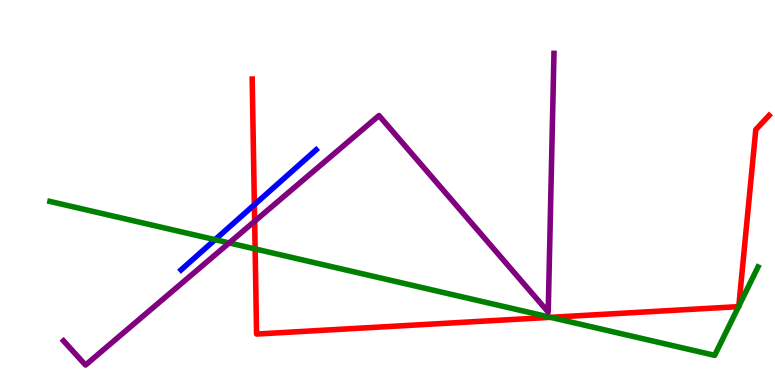[{'lines': ['blue', 'red'], 'intersections': [{'x': 3.28, 'y': 4.68}]}, {'lines': ['green', 'red'], 'intersections': [{'x': 3.29, 'y': 3.53}, {'x': 7.1, 'y': 1.76}, {'x': 9.53, 'y': 2.04}, {'x': 9.53, 'y': 2.05}]}, {'lines': ['purple', 'red'], 'intersections': [{'x': 3.29, 'y': 4.25}]}, {'lines': ['blue', 'green'], 'intersections': [{'x': 2.78, 'y': 3.77}]}, {'lines': ['blue', 'purple'], 'intersections': []}, {'lines': ['green', 'purple'], 'intersections': [{'x': 2.96, 'y': 3.69}]}]